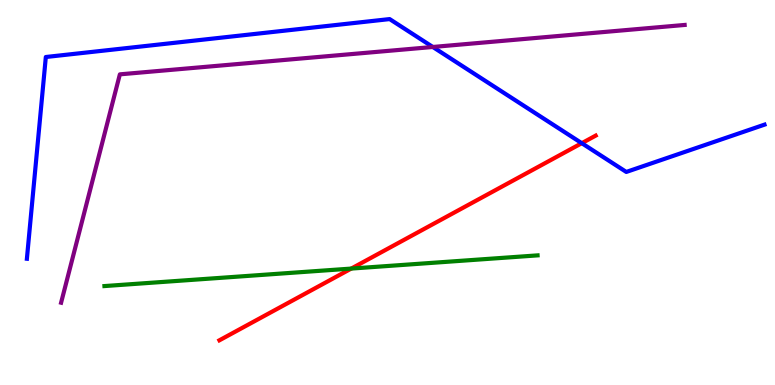[{'lines': ['blue', 'red'], 'intersections': [{'x': 7.51, 'y': 6.28}]}, {'lines': ['green', 'red'], 'intersections': [{'x': 4.53, 'y': 3.02}]}, {'lines': ['purple', 'red'], 'intersections': []}, {'lines': ['blue', 'green'], 'intersections': []}, {'lines': ['blue', 'purple'], 'intersections': [{'x': 5.58, 'y': 8.78}]}, {'lines': ['green', 'purple'], 'intersections': []}]